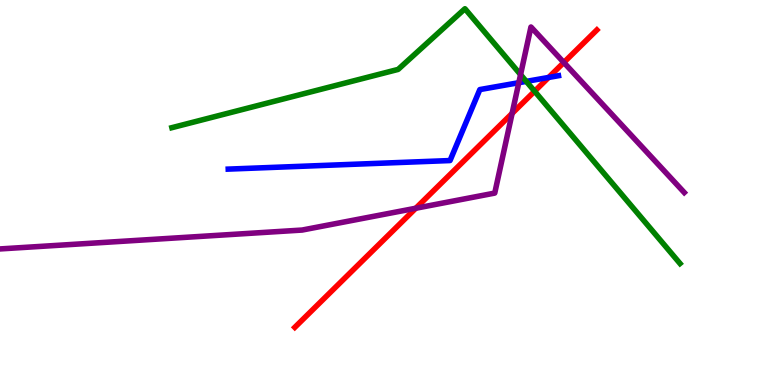[{'lines': ['blue', 'red'], 'intersections': [{'x': 7.08, 'y': 7.99}]}, {'lines': ['green', 'red'], 'intersections': [{'x': 6.9, 'y': 7.63}]}, {'lines': ['purple', 'red'], 'intersections': [{'x': 5.36, 'y': 4.59}, {'x': 6.61, 'y': 7.05}, {'x': 7.28, 'y': 8.38}]}, {'lines': ['blue', 'green'], 'intersections': [{'x': 6.79, 'y': 7.89}]}, {'lines': ['blue', 'purple'], 'intersections': [{'x': 6.69, 'y': 7.85}]}, {'lines': ['green', 'purple'], 'intersections': [{'x': 6.72, 'y': 8.06}]}]